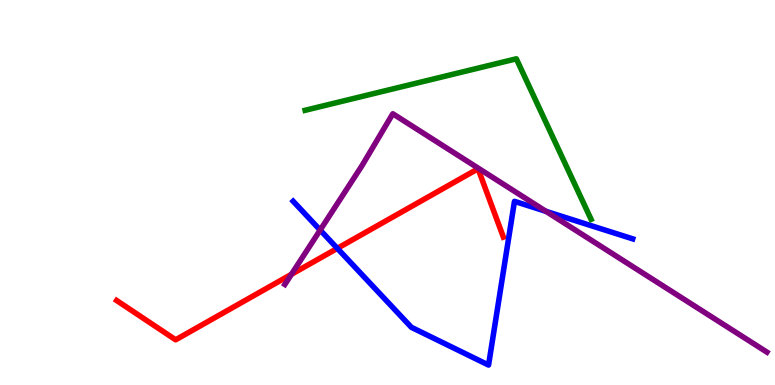[{'lines': ['blue', 'red'], 'intersections': [{'x': 4.35, 'y': 3.55}]}, {'lines': ['green', 'red'], 'intersections': []}, {'lines': ['purple', 'red'], 'intersections': [{'x': 3.76, 'y': 2.87}]}, {'lines': ['blue', 'green'], 'intersections': []}, {'lines': ['blue', 'purple'], 'intersections': [{'x': 4.13, 'y': 4.02}, {'x': 7.04, 'y': 4.51}]}, {'lines': ['green', 'purple'], 'intersections': []}]